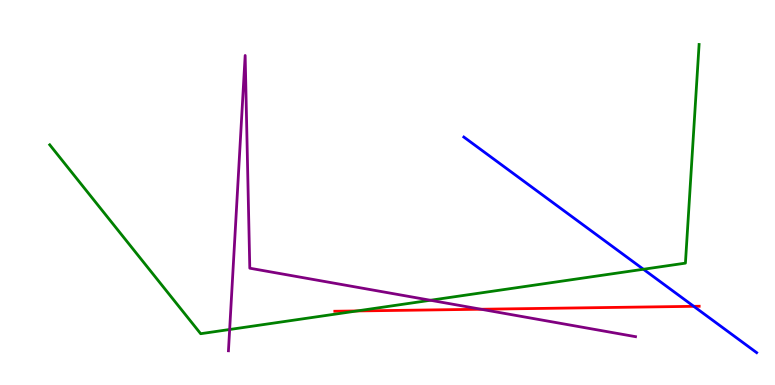[{'lines': ['blue', 'red'], 'intersections': [{'x': 8.95, 'y': 2.04}]}, {'lines': ['green', 'red'], 'intersections': [{'x': 4.61, 'y': 1.92}]}, {'lines': ['purple', 'red'], 'intersections': [{'x': 6.21, 'y': 1.97}]}, {'lines': ['blue', 'green'], 'intersections': [{'x': 8.3, 'y': 3.01}]}, {'lines': ['blue', 'purple'], 'intersections': []}, {'lines': ['green', 'purple'], 'intersections': [{'x': 2.96, 'y': 1.44}, {'x': 5.55, 'y': 2.2}]}]